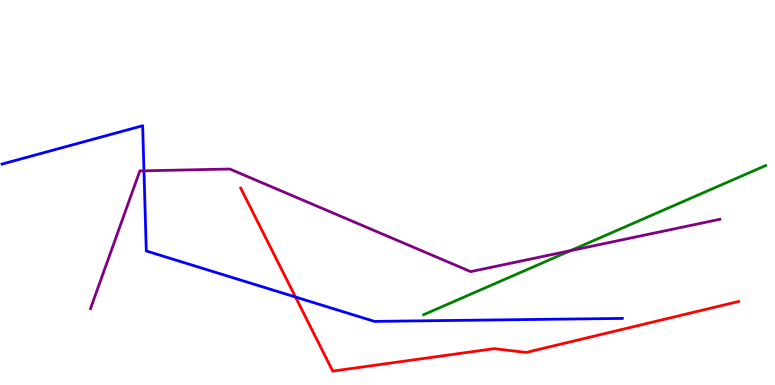[{'lines': ['blue', 'red'], 'intersections': [{'x': 3.81, 'y': 2.29}]}, {'lines': ['green', 'red'], 'intersections': []}, {'lines': ['purple', 'red'], 'intersections': []}, {'lines': ['blue', 'green'], 'intersections': []}, {'lines': ['blue', 'purple'], 'intersections': [{'x': 1.86, 'y': 5.56}]}, {'lines': ['green', 'purple'], 'intersections': [{'x': 7.36, 'y': 3.49}]}]